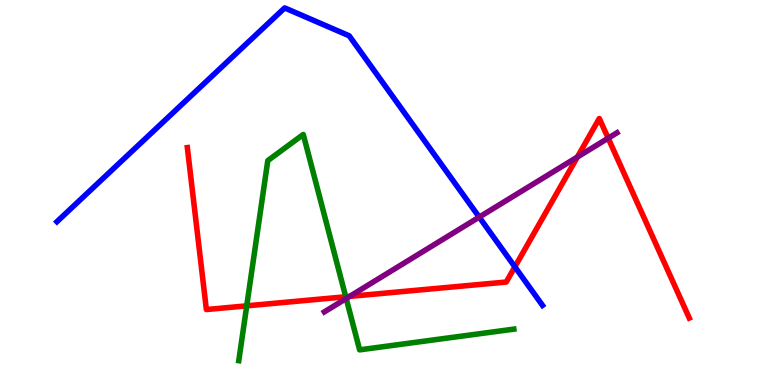[{'lines': ['blue', 'red'], 'intersections': [{'x': 6.64, 'y': 3.07}]}, {'lines': ['green', 'red'], 'intersections': [{'x': 3.18, 'y': 2.06}, {'x': 4.46, 'y': 2.29}]}, {'lines': ['purple', 'red'], 'intersections': [{'x': 4.51, 'y': 2.3}, {'x': 7.45, 'y': 5.92}, {'x': 7.85, 'y': 6.41}]}, {'lines': ['blue', 'green'], 'intersections': []}, {'lines': ['blue', 'purple'], 'intersections': [{'x': 6.18, 'y': 4.36}]}, {'lines': ['green', 'purple'], 'intersections': [{'x': 4.47, 'y': 2.25}]}]